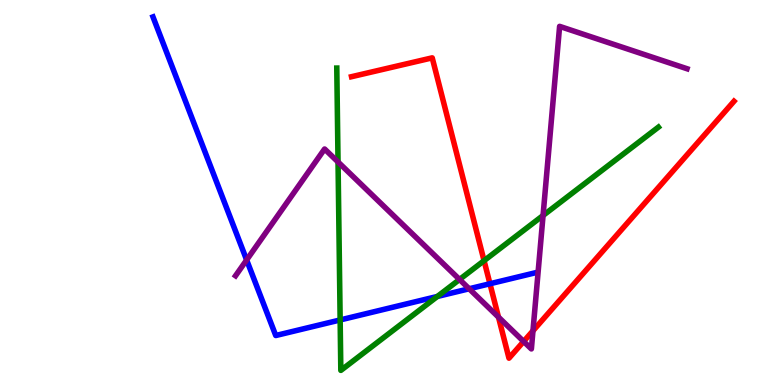[{'lines': ['blue', 'red'], 'intersections': [{'x': 6.32, 'y': 2.63}]}, {'lines': ['green', 'red'], 'intersections': [{'x': 6.25, 'y': 3.23}]}, {'lines': ['purple', 'red'], 'intersections': [{'x': 6.43, 'y': 1.76}, {'x': 6.76, 'y': 1.13}, {'x': 6.88, 'y': 1.41}]}, {'lines': ['blue', 'green'], 'intersections': [{'x': 4.39, 'y': 1.69}, {'x': 5.64, 'y': 2.3}]}, {'lines': ['blue', 'purple'], 'intersections': [{'x': 3.18, 'y': 3.25}, {'x': 6.05, 'y': 2.5}]}, {'lines': ['green', 'purple'], 'intersections': [{'x': 4.36, 'y': 5.79}, {'x': 5.93, 'y': 2.74}, {'x': 7.01, 'y': 4.4}]}]